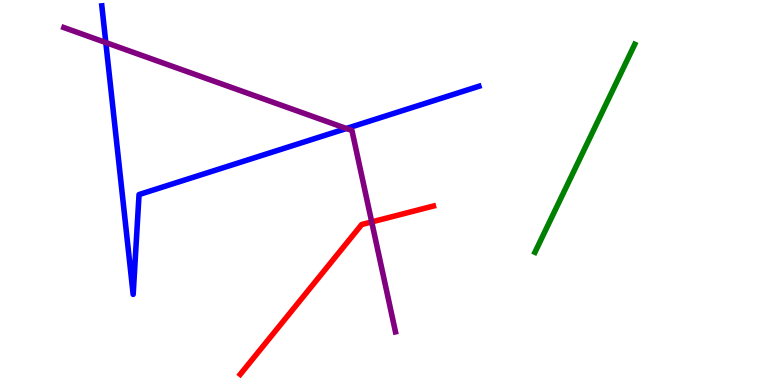[{'lines': ['blue', 'red'], 'intersections': []}, {'lines': ['green', 'red'], 'intersections': []}, {'lines': ['purple', 'red'], 'intersections': [{'x': 4.8, 'y': 4.24}]}, {'lines': ['blue', 'green'], 'intersections': []}, {'lines': ['blue', 'purple'], 'intersections': [{'x': 1.37, 'y': 8.89}, {'x': 4.47, 'y': 6.66}]}, {'lines': ['green', 'purple'], 'intersections': []}]